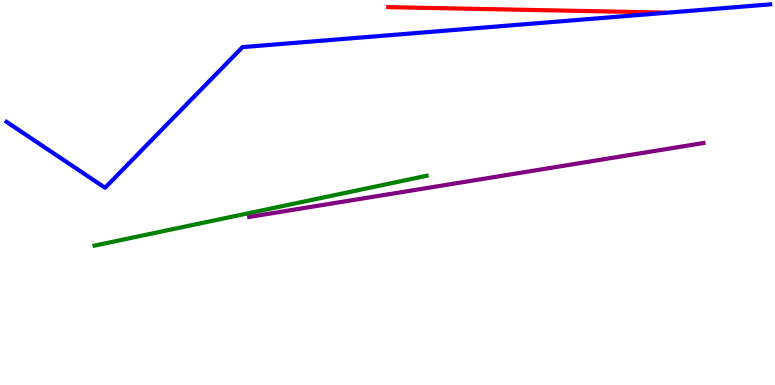[{'lines': ['blue', 'red'], 'intersections': []}, {'lines': ['green', 'red'], 'intersections': []}, {'lines': ['purple', 'red'], 'intersections': []}, {'lines': ['blue', 'green'], 'intersections': []}, {'lines': ['blue', 'purple'], 'intersections': []}, {'lines': ['green', 'purple'], 'intersections': []}]